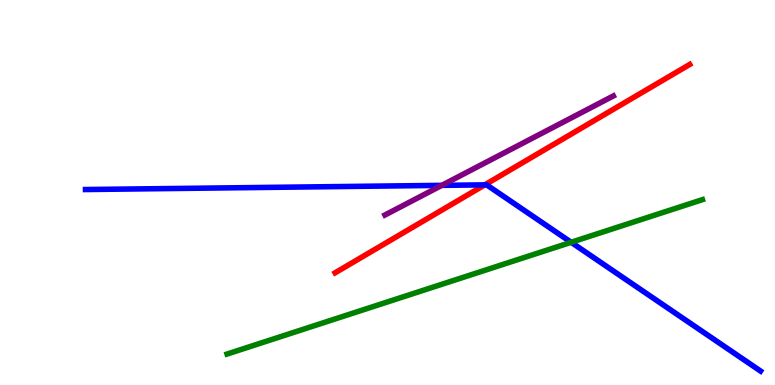[{'lines': ['blue', 'red'], 'intersections': [{'x': 6.26, 'y': 5.2}]}, {'lines': ['green', 'red'], 'intersections': []}, {'lines': ['purple', 'red'], 'intersections': []}, {'lines': ['blue', 'green'], 'intersections': [{'x': 7.37, 'y': 3.71}]}, {'lines': ['blue', 'purple'], 'intersections': [{'x': 5.7, 'y': 5.19}]}, {'lines': ['green', 'purple'], 'intersections': []}]